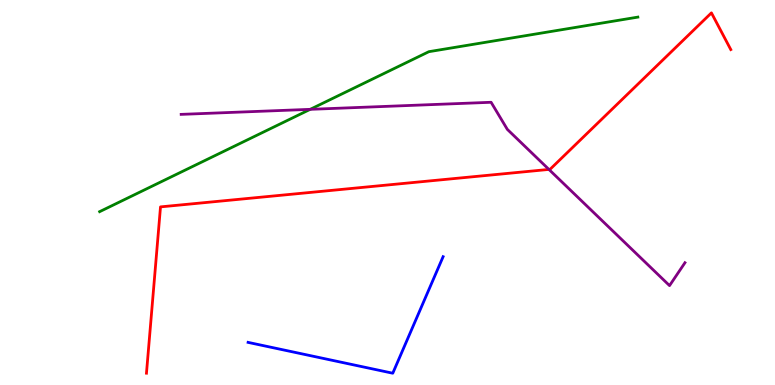[{'lines': ['blue', 'red'], 'intersections': []}, {'lines': ['green', 'red'], 'intersections': []}, {'lines': ['purple', 'red'], 'intersections': [{'x': 7.08, 'y': 5.6}]}, {'lines': ['blue', 'green'], 'intersections': []}, {'lines': ['blue', 'purple'], 'intersections': []}, {'lines': ['green', 'purple'], 'intersections': [{'x': 4.0, 'y': 7.16}]}]